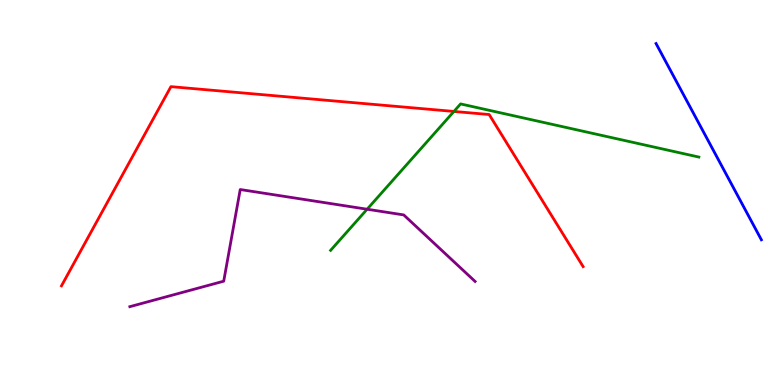[{'lines': ['blue', 'red'], 'intersections': []}, {'lines': ['green', 'red'], 'intersections': [{'x': 5.86, 'y': 7.11}]}, {'lines': ['purple', 'red'], 'intersections': []}, {'lines': ['blue', 'green'], 'intersections': []}, {'lines': ['blue', 'purple'], 'intersections': []}, {'lines': ['green', 'purple'], 'intersections': [{'x': 4.74, 'y': 4.57}]}]